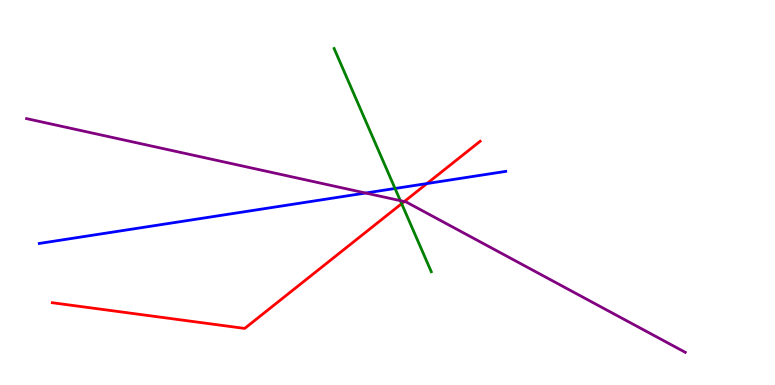[{'lines': ['blue', 'red'], 'intersections': [{'x': 5.51, 'y': 5.23}]}, {'lines': ['green', 'red'], 'intersections': [{'x': 5.18, 'y': 4.71}]}, {'lines': ['purple', 'red'], 'intersections': [{'x': 5.22, 'y': 4.77}]}, {'lines': ['blue', 'green'], 'intersections': [{'x': 5.1, 'y': 5.1}]}, {'lines': ['blue', 'purple'], 'intersections': [{'x': 4.72, 'y': 4.99}]}, {'lines': ['green', 'purple'], 'intersections': [{'x': 5.17, 'y': 4.79}]}]